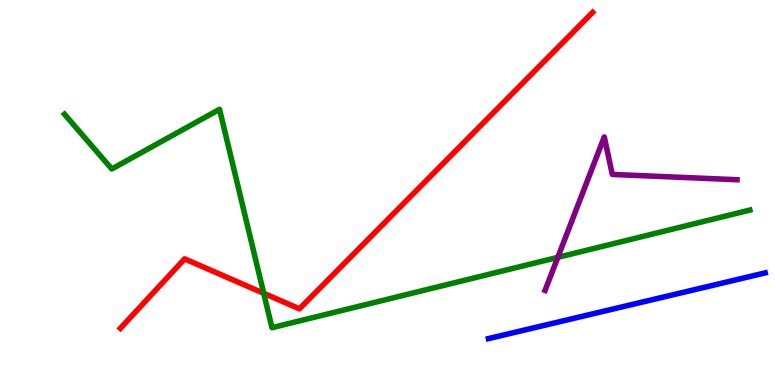[{'lines': ['blue', 'red'], 'intersections': []}, {'lines': ['green', 'red'], 'intersections': [{'x': 3.4, 'y': 2.38}]}, {'lines': ['purple', 'red'], 'intersections': []}, {'lines': ['blue', 'green'], 'intersections': []}, {'lines': ['blue', 'purple'], 'intersections': []}, {'lines': ['green', 'purple'], 'intersections': [{'x': 7.2, 'y': 3.32}]}]